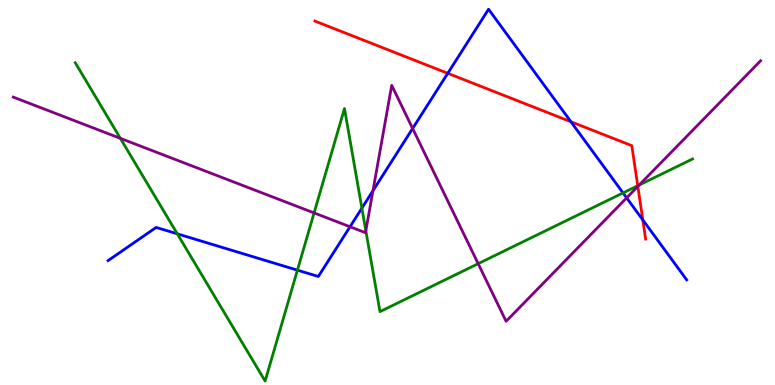[{'lines': ['blue', 'red'], 'intersections': [{'x': 5.78, 'y': 8.1}, {'x': 7.37, 'y': 6.84}, {'x': 8.29, 'y': 4.29}]}, {'lines': ['green', 'red'], 'intersections': [{'x': 8.23, 'y': 5.18}]}, {'lines': ['purple', 'red'], 'intersections': [{'x': 8.23, 'y': 5.16}]}, {'lines': ['blue', 'green'], 'intersections': [{'x': 2.29, 'y': 3.93}, {'x': 3.84, 'y': 2.98}, {'x': 4.67, 'y': 4.59}, {'x': 8.04, 'y': 4.99}]}, {'lines': ['blue', 'purple'], 'intersections': [{'x': 4.52, 'y': 4.11}, {'x': 4.81, 'y': 5.05}, {'x': 5.32, 'y': 6.66}, {'x': 8.09, 'y': 4.86}]}, {'lines': ['green', 'purple'], 'intersections': [{'x': 1.55, 'y': 6.41}, {'x': 4.05, 'y': 4.47}, {'x': 4.72, 'y': 4.01}, {'x': 6.17, 'y': 3.15}, {'x': 8.25, 'y': 5.19}]}]